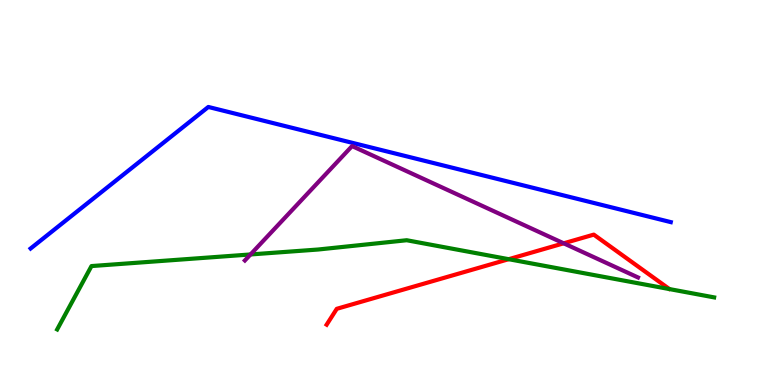[{'lines': ['blue', 'red'], 'intersections': []}, {'lines': ['green', 'red'], 'intersections': [{'x': 6.56, 'y': 3.27}]}, {'lines': ['purple', 'red'], 'intersections': [{'x': 7.27, 'y': 3.68}]}, {'lines': ['blue', 'green'], 'intersections': []}, {'lines': ['blue', 'purple'], 'intersections': []}, {'lines': ['green', 'purple'], 'intersections': [{'x': 3.23, 'y': 3.39}]}]